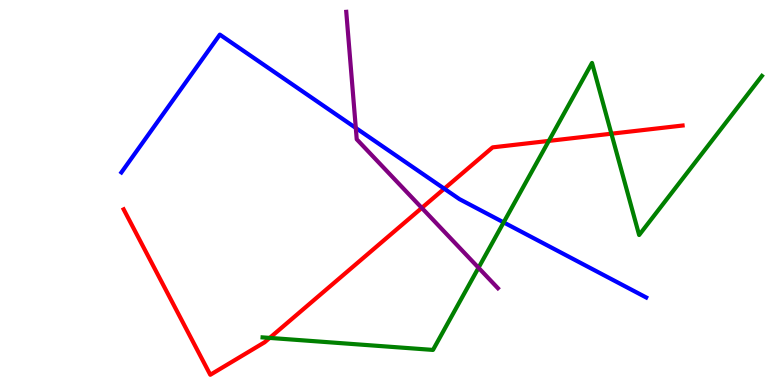[{'lines': ['blue', 'red'], 'intersections': [{'x': 5.73, 'y': 5.1}]}, {'lines': ['green', 'red'], 'intersections': [{'x': 3.48, 'y': 1.22}, {'x': 7.08, 'y': 6.34}, {'x': 7.89, 'y': 6.53}]}, {'lines': ['purple', 'red'], 'intersections': [{'x': 5.44, 'y': 4.6}]}, {'lines': ['blue', 'green'], 'intersections': [{'x': 6.5, 'y': 4.22}]}, {'lines': ['blue', 'purple'], 'intersections': [{'x': 4.59, 'y': 6.68}]}, {'lines': ['green', 'purple'], 'intersections': [{'x': 6.17, 'y': 3.05}]}]